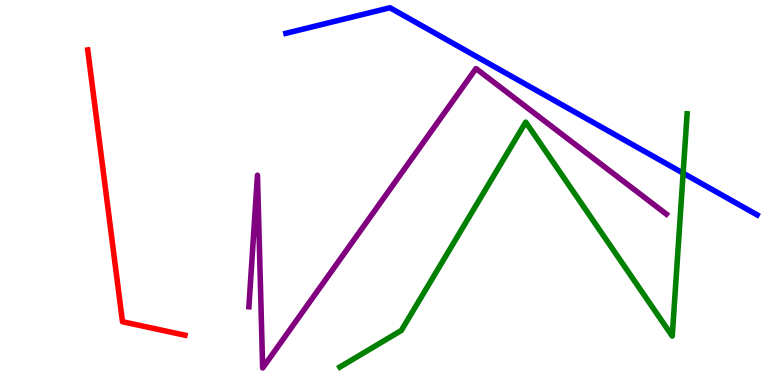[{'lines': ['blue', 'red'], 'intersections': []}, {'lines': ['green', 'red'], 'intersections': []}, {'lines': ['purple', 'red'], 'intersections': []}, {'lines': ['blue', 'green'], 'intersections': [{'x': 8.81, 'y': 5.5}]}, {'lines': ['blue', 'purple'], 'intersections': []}, {'lines': ['green', 'purple'], 'intersections': []}]